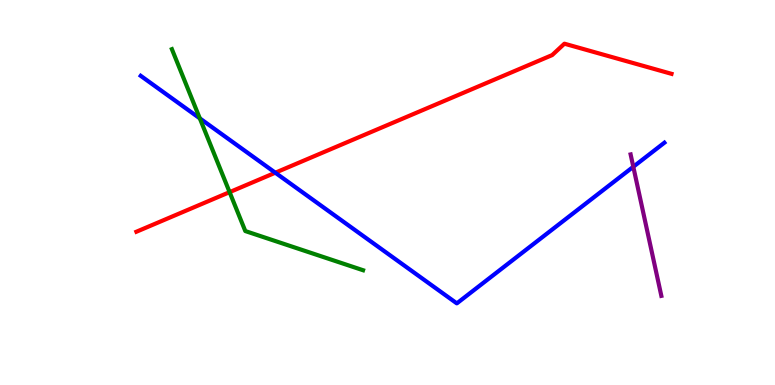[{'lines': ['blue', 'red'], 'intersections': [{'x': 3.55, 'y': 5.51}]}, {'lines': ['green', 'red'], 'intersections': [{'x': 2.96, 'y': 5.01}]}, {'lines': ['purple', 'red'], 'intersections': []}, {'lines': ['blue', 'green'], 'intersections': [{'x': 2.58, 'y': 6.93}]}, {'lines': ['blue', 'purple'], 'intersections': [{'x': 8.17, 'y': 5.67}]}, {'lines': ['green', 'purple'], 'intersections': []}]